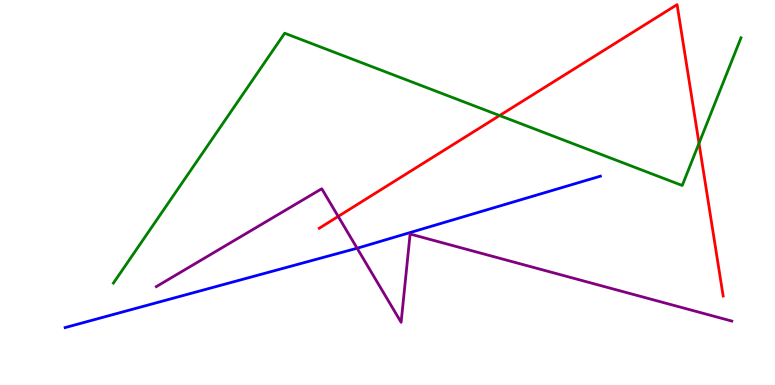[{'lines': ['blue', 'red'], 'intersections': []}, {'lines': ['green', 'red'], 'intersections': [{'x': 6.45, 'y': 7.0}, {'x': 9.02, 'y': 6.28}]}, {'lines': ['purple', 'red'], 'intersections': [{'x': 4.36, 'y': 4.38}]}, {'lines': ['blue', 'green'], 'intersections': []}, {'lines': ['blue', 'purple'], 'intersections': [{'x': 4.61, 'y': 3.55}]}, {'lines': ['green', 'purple'], 'intersections': []}]